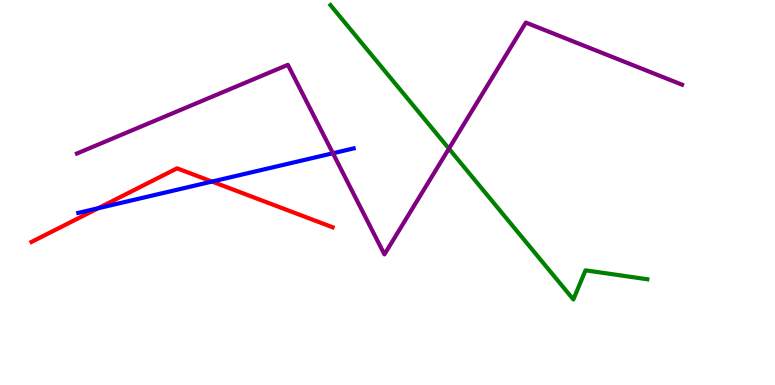[{'lines': ['blue', 'red'], 'intersections': [{'x': 1.27, 'y': 4.59}, {'x': 2.74, 'y': 5.28}]}, {'lines': ['green', 'red'], 'intersections': []}, {'lines': ['purple', 'red'], 'intersections': []}, {'lines': ['blue', 'green'], 'intersections': []}, {'lines': ['blue', 'purple'], 'intersections': [{'x': 4.3, 'y': 6.02}]}, {'lines': ['green', 'purple'], 'intersections': [{'x': 5.79, 'y': 6.14}]}]